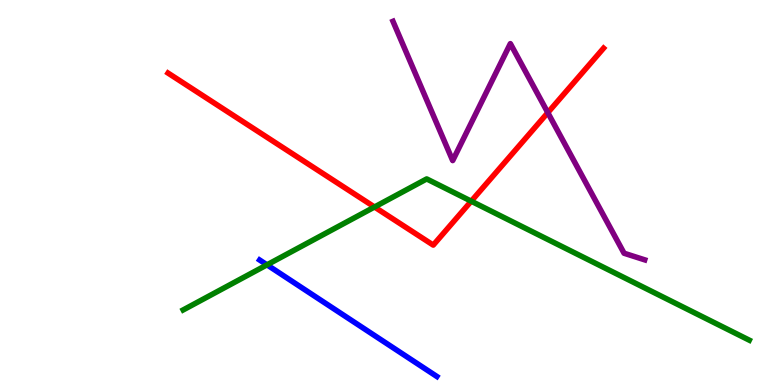[{'lines': ['blue', 'red'], 'intersections': []}, {'lines': ['green', 'red'], 'intersections': [{'x': 4.83, 'y': 4.62}, {'x': 6.08, 'y': 4.77}]}, {'lines': ['purple', 'red'], 'intersections': [{'x': 7.07, 'y': 7.07}]}, {'lines': ['blue', 'green'], 'intersections': [{'x': 3.44, 'y': 3.12}]}, {'lines': ['blue', 'purple'], 'intersections': []}, {'lines': ['green', 'purple'], 'intersections': []}]